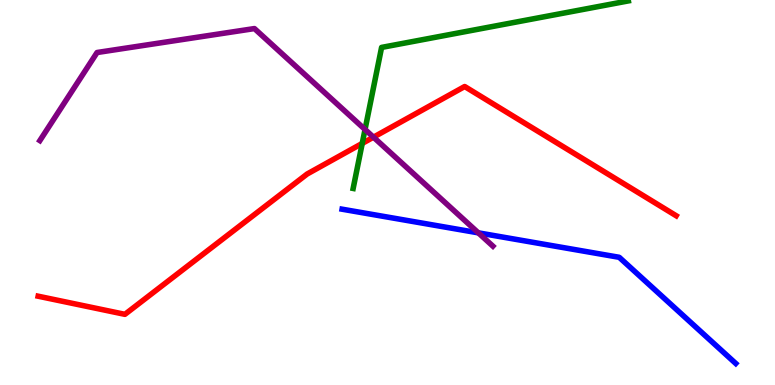[{'lines': ['blue', 'red'], 'intersections': []}, {'lines': ['green', 'red'], 'intersections': [{'x': 4.67, 'y': 6.27}]}, {'lines': ['purple', 'red'], 'intersections': [{'x': 4.82, 'y': 6.44}]}, {'lines': ['blue', 'green'], 'intersections': []}, {'lines': ['blue', 'purple'], 'intersections': [{'x': 6.17, 'y': 3.95}]}, {'lines': ['green', 'purple'], 'intersections': [{'x': 4.71, 'y': 6.64}]}]